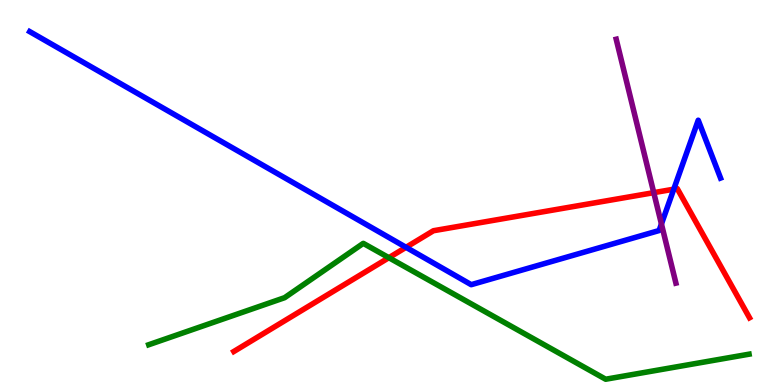[{'lines': ['blue', 'red'], 'intersections': [{'x': 5.24, 'y': 3.58}, {'x': 8.69, 'y': 5.09}]}, {'lines': ['green', 'red'], 'intersections': [{'x': 5.02, 'y': 3.31}]}, {'lines': ['purple', 'red'], 'intersections': [{'x': 8.44, 'y': 5.0}]}, {'lines': ['blue', 'green'], 'intersections': []}, {'lines': ['blue', 'purple'], 'intersections': [{'x': 8.53, 'y': 4.18}]}, {'lines': ['green', 'purple'], 'intersections': []}]